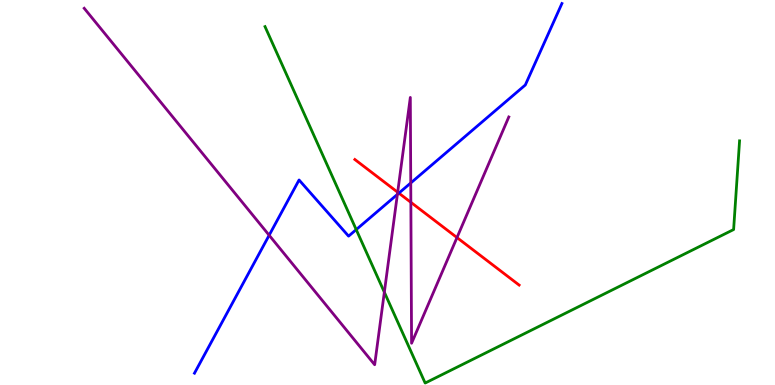[{'lines': ['blue', 'red'], 'intersections': [{'x': 5.15, 'y': 4.98}]}, {'lines': ['green', 'red'], 'intersections': []}, {'lines': ['purple', 'red'], 'intersections': [{'x': 5.13, 'y': 5.01}, {'x': 5.3, 'y': 4.75}, {'x': 5.9, 'y': 3.83}]}, {'lines': ['blue', 'green'], 'intersections': [{'x': 4.6, 'y': 4.04}]}, {'lines': ['blue', 'purple'], 'intersections': [{'x': 3.47, 'y': 3.89}, {'x': 5.13, 'y': 4.95}, {'x': 5.3, 'y': 5.25}]}, {'lines': ['green', 'purple'], 'intersections': [{'x': 4.96, 'y': 2.41}]}]